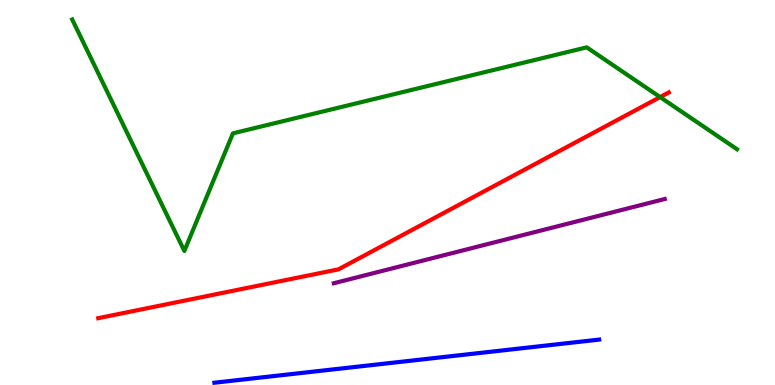[{'lines': ['blue', 'red'], 'intersections': []}, {'lines': ['green', 'red'], 'intersections': [{'x': 8.52, 'y': 7.48}]}, {'lines': ['purple', 'red'], 'intersections': []}, {'lines': ['blue', 'green'], 'intersections': []}, {'lines': ['blue', 'purple'], 'intersections': []}, {'lines': ['green', 'purple'], 'intersections': []}]